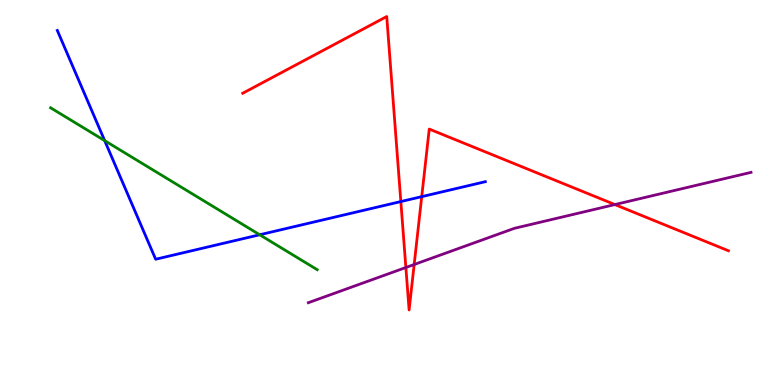[{'lines': ['blue', 'red'], 'intersections': [{'x': 5.17, 'y': 4.76}, {'x': 5.44, 'y': 4.89}]}, {'lines': ['green', 'red'], 'intersections': []}, {'lines': ['purple', 'red'], 'intersections': [{'x': 5.24, 'y': 3.05}, {'x': 5.34, 'y': 3.13}, {'x': 7.93, 'y': 4.69}]}, {'lines': ['blue', 'green'], 'intersections': [{'x': 1.35, 'y': 6.35}, {'x': 3.35, 'y': 3.9}]}, {'lines': ['blue', 'purple'], 'intersections': []}, {'lines': ['green', 'purple'], 'intersections': []}]